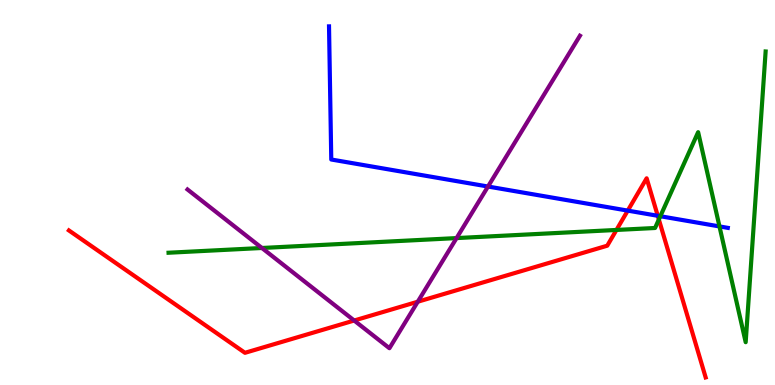[{'lines': ['blue', 'red'], 'intersections': [{'x': 8.1, 'y': 4.53}, {'x': 8.49, 'y': 4.4}]}, {'lines': ['green', 'red'], 'intersections': [{'x': 7.95, 'y': 4.03}, {'x': 8.5, 'y': 4.3}]}, {'lines': ['purple', 'red'], 'intersections': [{'x': 4.57, 'y': 1.67}, {'x': 5.39, 'y': 2.16}]}, {'lines': ['blue', 'green'], 'intersections': [{'x': 8.52, 'y': 4.38}, {'x': 9.28, 'y': 4.12}]}, {'lines': ['blue', 'purple'], 'intersections': [{'x': 6.3, 'y': 5.16}]}, {'lines': ['green', 'purple'], 'intersections': [{'x': 3.38, 'y': 3.56}, {'x': 5.89, 'y': 3.82}]}]